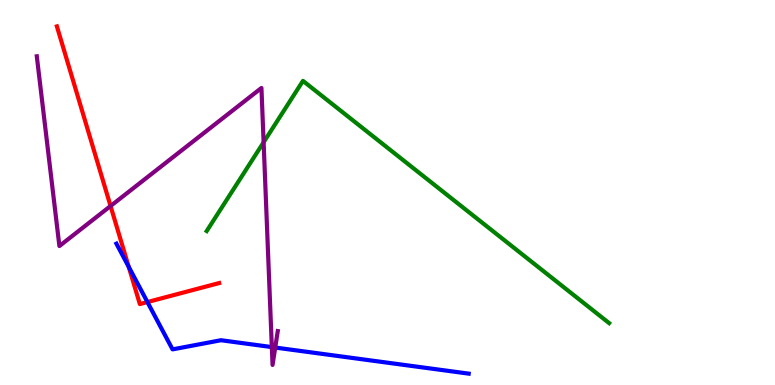[{'lines': ['blue', 'red'], 'intersections': [{'x': 1.66, 'y': 3.07}, {'x': 1.9, 'y': 2.15}]}, {'lines': ['green', 'red'], 'intersections': []}, {'lines': ['purple', 'red'], 'intersections': [{'x': 1.43, 'y': 4.65}]}, {'lines': ['blue', 'green'], 'intersections': []}, {'lines': ['blue', 'purple'], 'intersections': [{'x': 3.51, 'y': 0.985}, {'x': 3.55, 'y': 0.973}]}, {'lines': ['green', 'purple'], 'intersections': [{'x': 3.4, 'y': 6.3}]}]